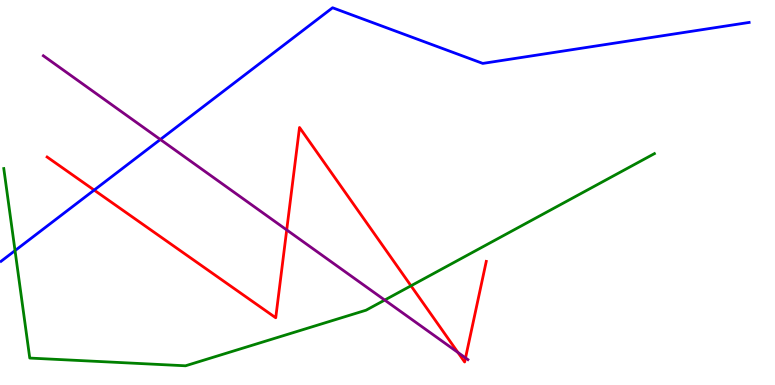[{'lines': ['blue', 'red'], 'intersections': [{'x': 1.21, 'y': 5.06}]}, {'lines': ['green', 'red'], 'intersections': [{'x': 5.3, 'y': 2.58}]}, {'lines': ['purple', 'red'], 'intersections': [{'x': 3.7, 'y': 4.03}, {'x': 5.91, 'y': 0.845}, {'x': 6.01, 'y': 0.704}]}, {'lines': ['blue', 'green'], 'intersections': [{'x': 0.194, 'y': 3.49}]}, {'lines': ['blue', 'purple'], 'intersections': [{'x': 2.07, 'y': 6.38}]}, {'lines': ['green', 'purple'], 'intersections': [{'x': 4.96, 'y': 2.21}]}]